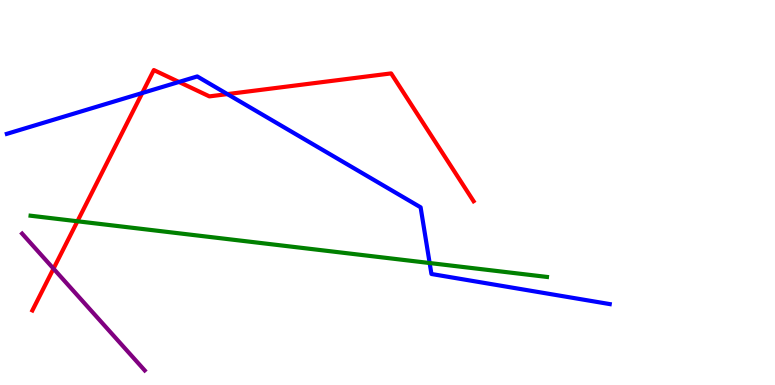[{'lines': ['blue', 'red'], 'intersections': [{'x': 1.84, 'y': 7.58}, {'x': 2.31, 'y': 7.87}, {'x': 2.93, 'y': 7.56}]}, {'lines': ['green', 'red'], 'intersections': [{'x': 0.999, 'y': 4.25}]}, {'lines': ['purple', 'red'], 'intersections': [{'x': 0.69, 'y': 3.02}]}, {'lines': ['blue', 'green'], 'intersections': [{'x': 5.54, 'y': 3.17}]}, {'lines': ['blue', 'purple'], 'intersections': []}, {'lines': ['green', 'purple'], 'intersections': []}]